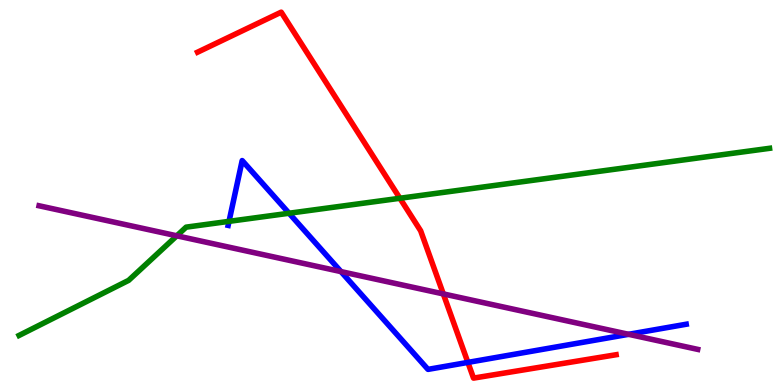[{'lines': ['blue', 'red'], 'intersections': [{'x': 6.04, 'y': 0.587}]}, {'lines': ['green', 'red'], 'intersections': [{'x': 5.16, 'y': 4.85}]}, {'lines': ['purple', 'red'], 'intersections': [{'x': 5.72, 'y': 2.37}]}, {'lines': ['blue', 'green'], 'intersections': [{'x': 2.96, 'y': 4.25}, {'x': 3.73, 'y': 4.46}]}, {'lines': ['blue', 'purple'], 'intersections': [{'x': 4.4, 'y': 2.95}, {'x': 8.11, 'y': 1.32}]}, {'lines': ['green', 'purple'], 'intersections': [{'x': 2.28, 'y': 3.88}]}]